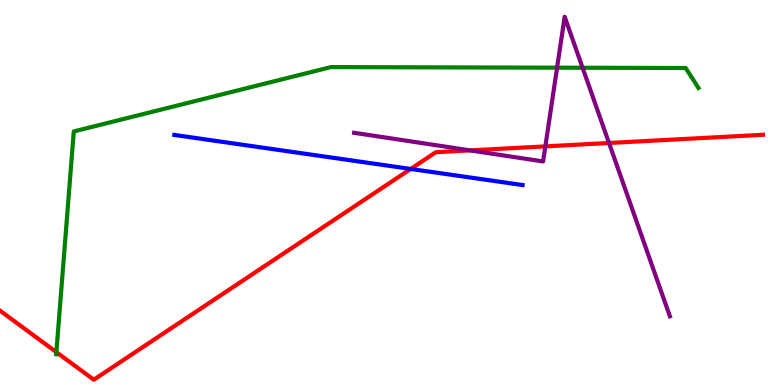[{'lines': ['blue', 'red'], 'intersections': [{'x': 5.3, 'y': 5.61}]}, {'lines': ['green', 'red'], 'intersections': [{'x': 0.727, 'y': 0.853}]}, {'lines': ['purple', 'red'], 'intersections': [{'x': 6.07, 'y': 6.09}, {'x': 7.04, 'y': 6.2}, {'x': 7.86, 'y': 6.29}]}, {'lines': ['blue', 'green'], 'intersections': []}, {'lines': ['blue', 'purple'], 'intersections': []}, {'lines': ['green', 'purple'], 'intersections': [{'x': 7.19, 'y': 8.24}, {'x': 7.52, 'y': 8.24}]}]